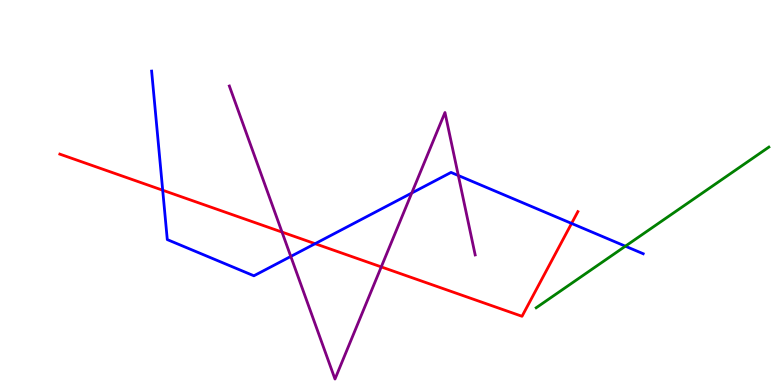[{'lines': ['blue', 'red'], 'intersections': [{'x': 2.1, 'y': 5.06}, {'x': 4.07, 'y': 3.67}, {'x': 7.38, 'y': 4.2}]}, {'lines': ['green', 'red'], 'intersections': []}, {'lines': ['purple', 'red'], 'intersections': [{'x': 3.64, 'y': 3.97}, {'x': 4.92, 'y': 3.07}]}, {'lines': ['blue', 'green'], 'intersections': [{'x': 8.07, 'y': 3.61}]}, {'lines': ['blue', 'purple'], 'intersections': [{'x': 3.75, 'y': 3.34}, {'x': 5.31, 'y': 4.99}, {'x': 5.91, 'y': 5.44}]}, {'lines': ['green', 'purple'], 'intersections': []}]